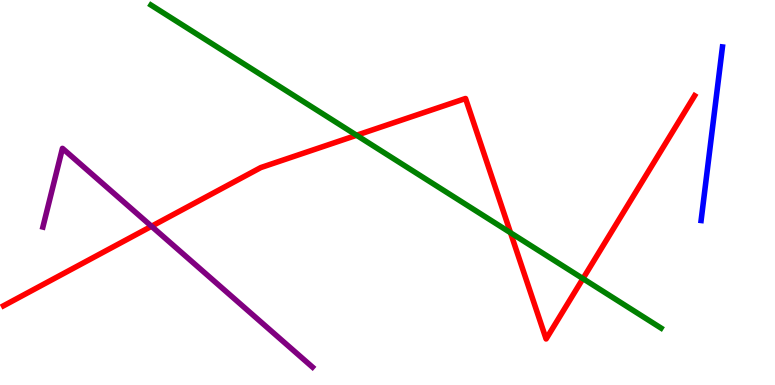[{'lines': ['blue', 'red'], 'intersections': []}, {'lines': ['green', 'red'], 'intersections': [{'x': 4.6, 'y': 6.49}, {'x': 6.59, 'y': 3.95}, {'x': 7.52, 'y': 2.76}]}, {'lines': ['purple', 'red'], 'intersections': [{'x': 1.96, 'y': 4.12}]}, {'lines': ['blue', 'green'], 'intersections': []}, {'lines': ['blue', 'purple'], 'intersections': []}, {'lines': ['green', 'purple'], 'intersections': []}]